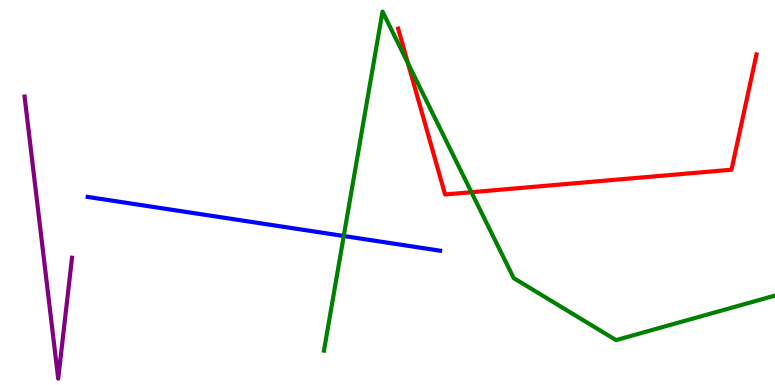[{'lines': ['blue', 'red'], 'intersections': []}, {'lines': ['green', 'red'], 'intersections': [{'x': 5.26, 'y': 8.36}, {'x': 6.08, 'y': 5.01}]}, {'lines': ['purple', 'red'], 'intersections': []}, {'lines': ['blue', 'green'], 'intersections': [{'x': 4.44, 'y': 3.87}]}, {'lines': ['blue', 'purple'], 'intersections': []}, {'lines': ['green', 'purple'], 'intersections': []}]